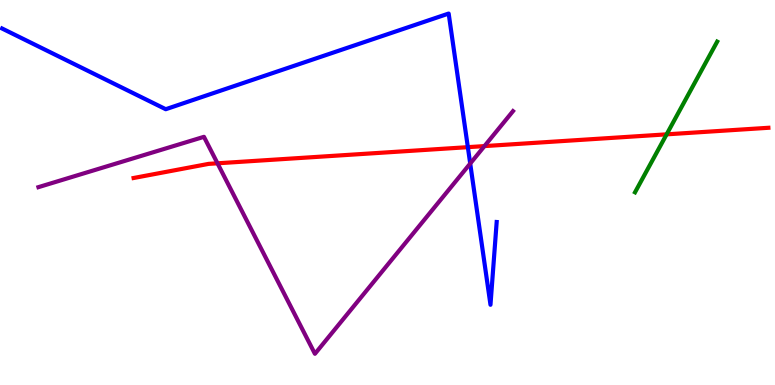[{'lines': ['blue', 'red'], 'intersections': [{'x': 6.04, 'y': 6.18}]}, {'lines': ['green', 'red'], 'intersections': [{'x': 8.6, 'y': 6.51}]}, {'lines': ['purple', 'red'], 'intersections': [{'x': 2.81, 'y': 5.76}, {'x': 6.25, 'y': 6.21}]}, {'lines': ['blue', 'green'], 'intersections': []}, {'lines': ['blue', 'purple'], 'intersections': [{'x': 6.07, 'y': 5.75}]}, {'lines': ['green', 'purple'], 'intersections': []}]